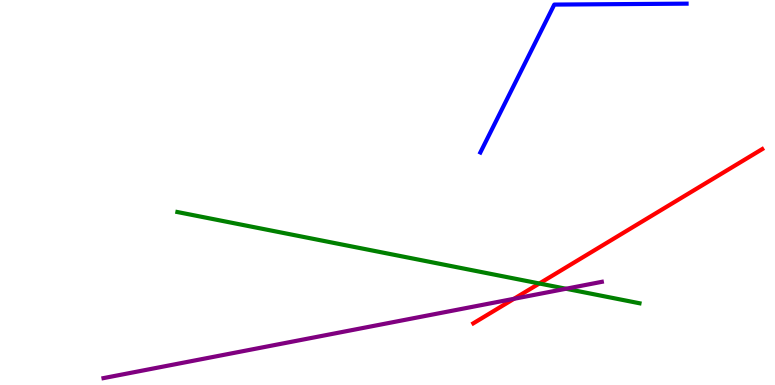[{'lines': ['blue', 'red'], 'intersections': []}, {'lines': ['green', 'red'], 'intersections': [{'x': 6.96, 'y': 2.64}]}, {'lines': ['purple', 'red'], 'intersections': [{'x': 6.63, 'y': 2.24}]}, {'lines': ['blue', 'green'], 'intersections': []}, {'lines': ['blue', 'purple'], 'intersections': []}, {'lines': ['green', 'purple'], 'intersections': [{'x': 7.3, 'y': 2.5}]}]